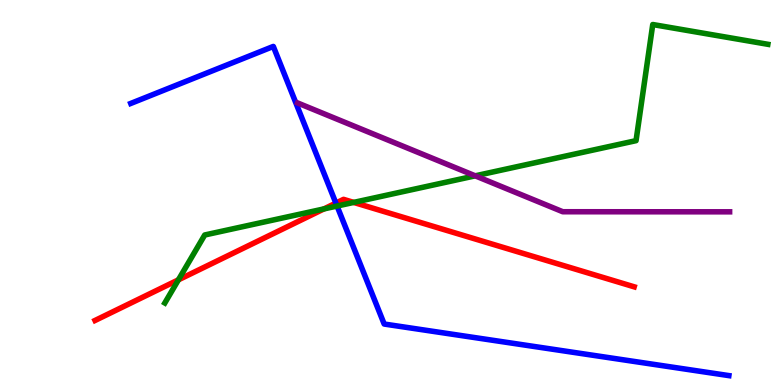[{'lines': ['blue', 'red'], 'intersections': [{'x': 4.33, 'y': 4.72}]}, {'lines': ['green', 'red'], 'intersections': [{'x': 2.3, 'y': 2.73}, {'x': 4.18, 'y': 4.57}, {'x': 4.56, 'y': 4.74}]}, {'lines': ['purple', 'red'], 'intersections': []}, {'lines': ['blue', 'green'], 'intersections': [{'x': 4.35, 'y': 4.65}]}, {'lines': ['blue', 'purple'], 'intersections': []}, {'lines': ['green', 'purple'], 'intersections': [{'x': 6.13, 'y': 5.43}]}]